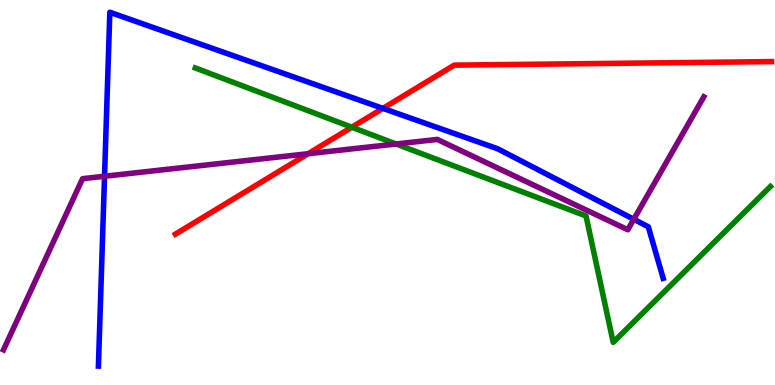[{'lines': ['blue', 'red'], 'intersections': [{'x': 4.94, 'y': 7.19}]}, {'lines': ['green', 'red'], 'intersections': [{'x': 4.54, 'y': 6.7}]}, {'lines': ['purple', 'red'], 'intersections': [{'x': 3.98, 'y': 6.01}]}, {'lines': ['blue', 'green'], 'intersections': []}, {'lines': ['blue', 'purple'], 'intersections': [{'x': 1.35, 'y': 5.42}, {'x': 8.18, 'y': 4.3}]}, {'lines': ['green', 'purple'], 'intersections': [{'x': 5.11, 'y': 6.26}]}]